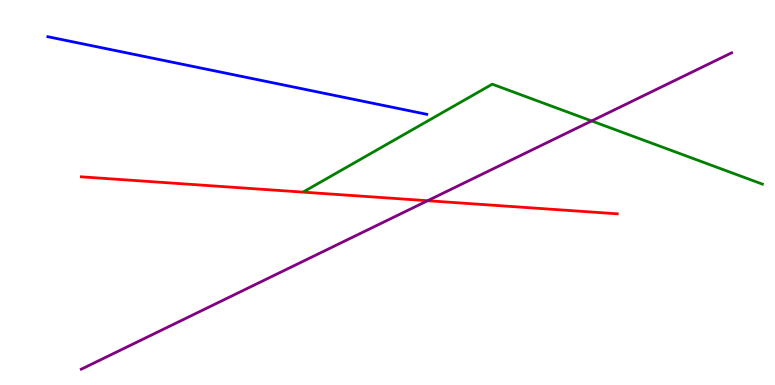[{'lines': ['blue', 'red'], 'intersections': []}, {'lines': ['green', 'red'], 'intersections': []}, {'lines': ['purple', 'red'], 'intersections': [{'x': 5.52, 'y': 4.79}]}, {'lines': ['blue', 'green'], 'intersections': []}, {'lines': ['blue', 'purple'], 'intersections': []}, {'lines': ['green', 'purple'], 'intersections': [{'x': 7.63, 'y': 6.86}]}]